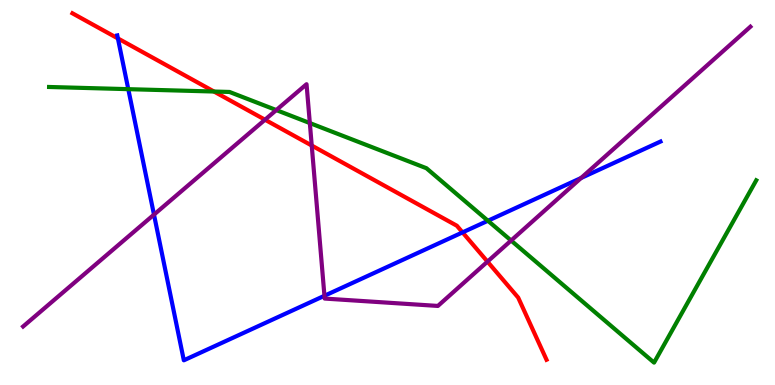[{'lines': ['blue', 'red'], 'intersections': [{'x': 1.52, 'y': 9.0}, {'x': 5.97, 'y': 3.96}]}, {'lines': ['green', 'red'], 'intersections': [{'x': 2.76, 'y': 7.62}]}, {'lines': ['purple', 'red'], 'intersections': [{'x': 3.42, 'y': 6.89}, {'x': 4.02, 'y': 6.22}, {'x': 6.29, 'y': 3.2}]}, {'lines': ['blue', 'green'], 'intersections': [{'x': 1.66, 'y': 7.68}, {'x': 6.3, 'y': 4.27}]}, {'lines': ['blue', 'purple'], 'intersections': [{'x': 1.99, 'y': 4.43}, {'x': 4.19, 'y': 2.32}, {'x': 7.5, 'y': 5.38}]}, {'lines': ['green', 'purple'], 'intersections': [{'x': 3.56, 'y': 7.14}, {'x': 4.0, 'y': 6.8}, {'x': 6.59, 'y': 3.75}]}]